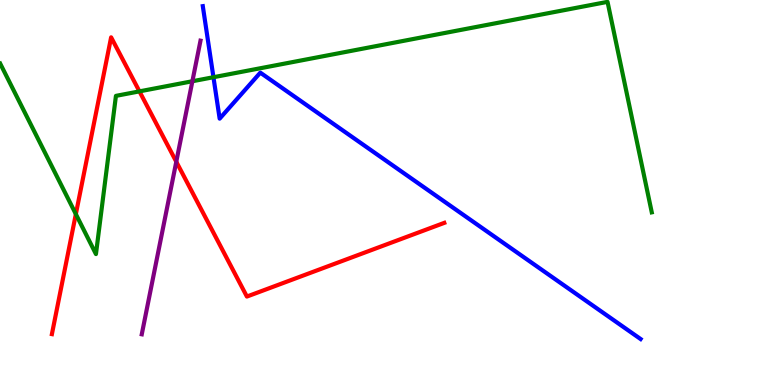[{'lines': ['blue', 'red'], 'intersections': []}, {'lines': ['green', 'red'], 'intersections': [{'x': 0.979, 'y': 4.44}, {'x': 1.8, 'y': 7.63}]}, {'lines': ['purple', 'red'], 'intersections': [{'x': 2.27, 'y': 5.8}]}, {'lines': ['blue', 'green'], 'intersections': [{'x': 2.75, 'y': 7.99}]}, {'lines': ['blue', 'purple'], 'intersections': []}, {'lines': ['green', 'purple'], 'intersections': [{'x': 2.48, 'y': 7.89}]}]